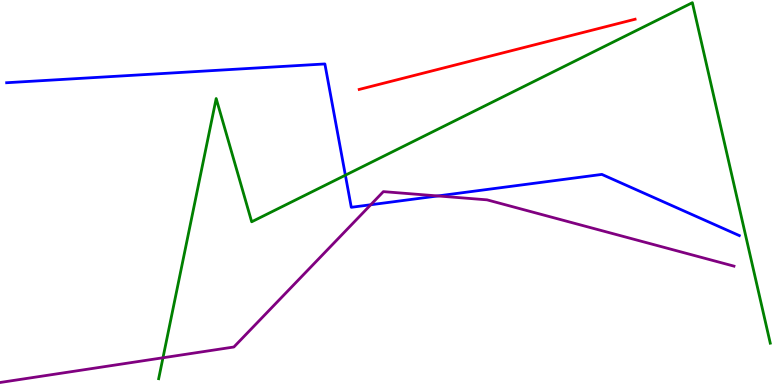[{'lines': ['blue', 'red'], 'intersections': []}, {'lines': ['green', 'red'], 'intersections': []}, {'lines': ['purple', 'red'], 'intersections': []}, {'lines': ['blue', 'green'], 'intersections': [{'x': 4.46, 'y': 5.45}]}, {'lines': ['blue', 'purple'], 'intersections': [{'x': 4.78, 'y': 4.68}, {'x': 5.65, 'y': 4.91}]}, {'lines': ['green', 'purple'], 'intersections': [{'x': 2.1, 'y': 0.707}]}]